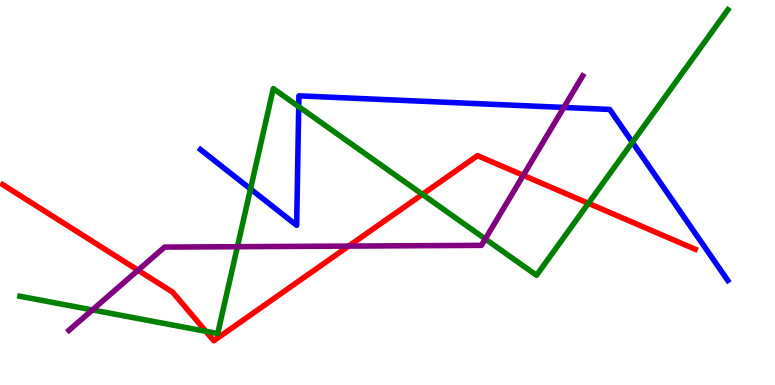[{'lines': ['blue', 'red'], 'intersections': []}, {'lines': ['green', 'red'], 'intersections': [{'x': 2.66, 'y': 1.39}, {'x': 5.45, 'y': 4.95}, {'x': 7.59, 'y': 4.72}]}, {'lines': ['purple', 'red'], 'intersections': [{'x': 1.78, 'y': 2.98}, {'x': 4.5, 'y': 3.61}, {'x': 6.75, 'y': 5.45}]}, {'lines': ['blue', 'green'], 'intersections': [{'x': 3.23, 'y': 5.09}, {'x': 3.85, 'y': 7.23}, {'x': 8.16, 'y': 6.3}]}, {'lines': ['blue', 'purple'], 'intersections': [{'x': 7.28, 'y': 7.21}]}, {'lines': ['green', 'purple'], 'intersections': [{'x': 1.19, 'y': 1.95}, {'x': 3.06, 'y': 3.59}, {'x': 6.26, 'y': 3.79}]}]